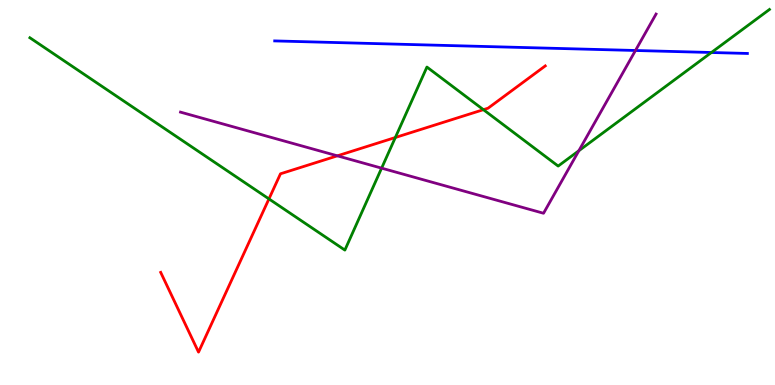[{'lines': ['blue', 'red'], 'intersections': []}, {'lines': ['green', 'red'], 'intersections': [{'x': 3.47, 'y': 4.83}, {'x': 5.1, 'y': 6.43}, {'x': 6.24, 'y': 7.15}]}, {'lines': ['purple', 'red'], 'intersections': [{'x': 4.35, 'y': 5.95}]}, {'lines': ['blue', 'green'], 'intersections': [{'x': 9.18, 'y': 8.64}]}, {'lines': ['blue', 'purple'], 'intersections': [{'x': 8.2, 'y': 8.69}]}, {'lines': ['green', 'purple'], 'intersections': [{'x': 4.92, 'y': 5.63}, {'x': 7.47, 'y': 6.08}]}]